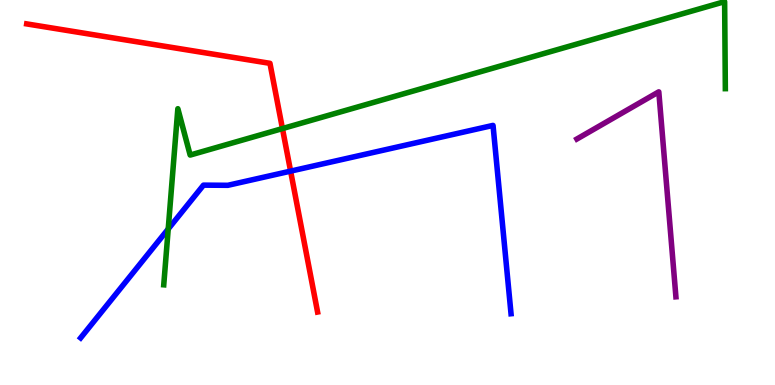[{'lines': ['blue', 'red'], 'intersections': [{'x': 3.75, 'y': 5.56}]}, {'lines': ['green', 'red'], 'intersections': [{'x': 3.64, 'y': 6.66}]}, {'lines': ['purple', 'red'], 'intersections': []}, {'lines': ['blue', 'green'], 'intersections': [{'x': 2.17, 'y': 4.05}]}, {'lines': ['blue', 'purple'], 'intersections': []}, {'lines': ['green', 'purple'], 'intersections': []}]